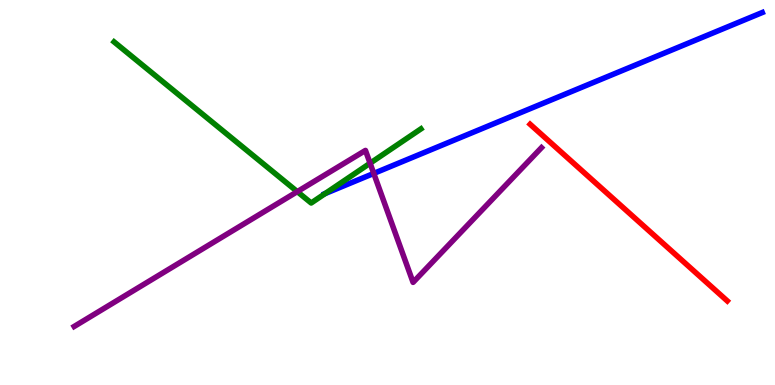[{'lines': ['blue', 'red'], 'intersections': []}, {'lines': ['green', 'red'], 'intersections': []}, {'lines': ['purple', 'red'], 'intersections': []}, {'lines': ['blue', 'green'], 'intersections': [{'x': 4.2, 'y': 4.97}]}, {'lines': ['blue', 'purple'], 'intersections': [{'x': 4.82, 'y': 5.5}]}, {'lines': ['green', 'purple'], 'intersections': [{'x': 3.84, 'y': 5.02}, {'x': 4.78, 'y': 5.76}]}]